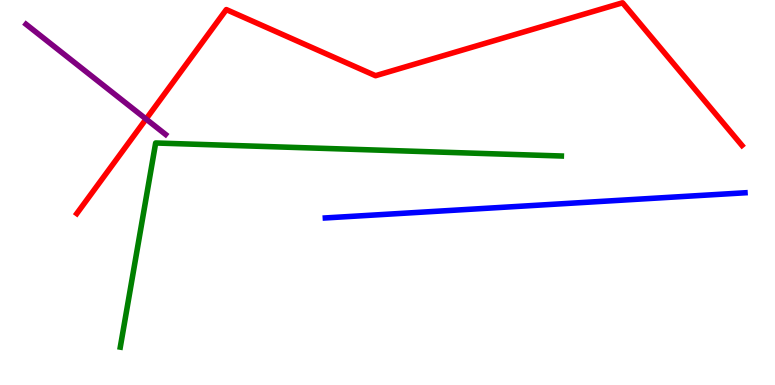[{'lines': ['blue', 'red'], 'intersections': []}, {'lines': ['green', 'red'], 'intersections': []}, {'lines': ['purple', 'red'], 'intersections': [{'x': 1.88, 'y': 6.91}]}, {'lines': ['blue', 'green'], 'intersections': []}, {'lines': ['blue', 'purple'], 'intersections': []}, {'lines': ['green', 'purple'], 'intersections': []}]